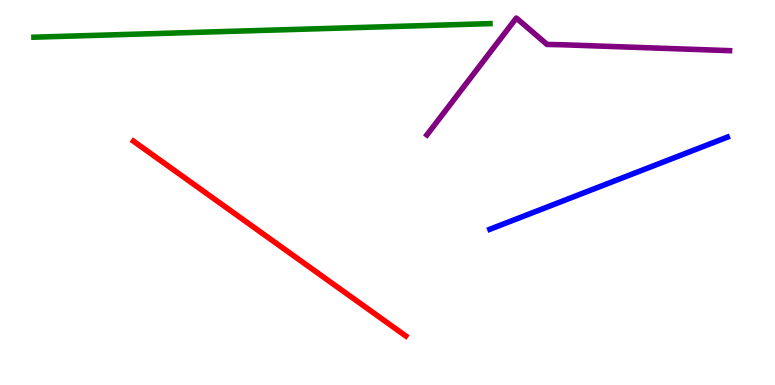[{'lines': ['blue', 'red'], 'intersections': []}, {'lines': ['green', 'red'], 'intersections': []}, {'lines': ['purple', 'red'], 'intersections': []}, {'lines': ['blue', 'green'], 'intersections': []}, {'lines': ['blue', 'purple'], 'intersections': []}, {'lines': ['green', 'purple'], 'intersections': []}]